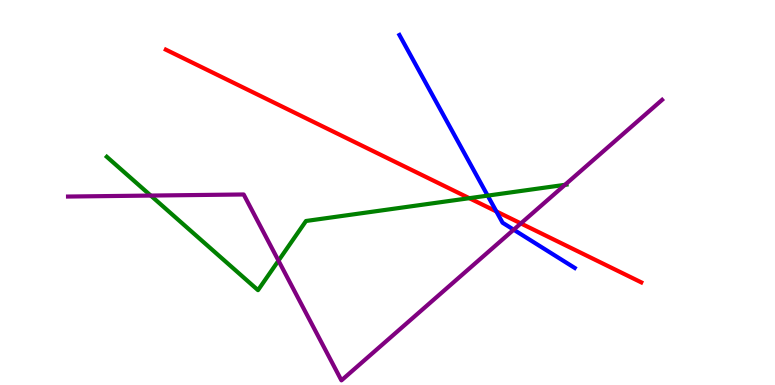[{'lines': ['blue', 'red'], 'intersections': [{'x': 6.4, 'y': 4.51}]}, {'lines': ['green', 'red'], 'intersections': [{'x': 6.06, 'y': 4.85}]}, {'lines': ['purple', 'red'], 'intersections': [{'x': 6.72, 'y': 4.2}]}, {'lines': ['blue', 'green'], 'intersections': [{'x': 6.29, 'y': 4.92}]}, {'lines': ['blue', 'purple'], 'intersections': [{'x': 6.63, 'y': 4.03}]}, {'lines': ['green', 'purple'], 'intersections': [{'x': 1.95, 'y': 4.92}, {'x': 3.59, 'y': 3.23}, {'x': 7.29, 'y': 5.2}]}]